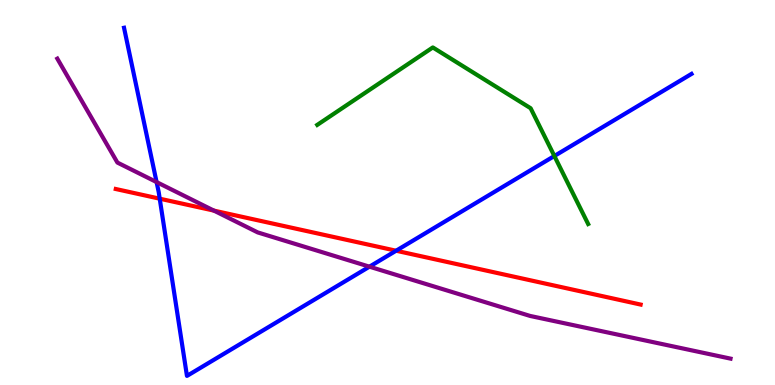[{'lines': ['blue', 'red'], 'intersections': [{'x': 2.06, 'y': 4.84}, {'x': 5.11, 'y': 3.49}]}, {'lines': ['green', 'red'], 'intersections': []}, {'lines': ['purple', 'red'], 'intersections': [{'x': 2.76, 'y': 4.53}]}, {'lines': ['blue', 'green'], 'intersections': [{'x': 7.15, 'y': 5.95}]}, {'lines': ['blue', 'purple'], 'intersections': [{'x': 2.02, 'y': 5.27}, {'x': 4.77, 'y': 3.07}]}, {'lines': ['green', 'purple'], 'intersections': []}]